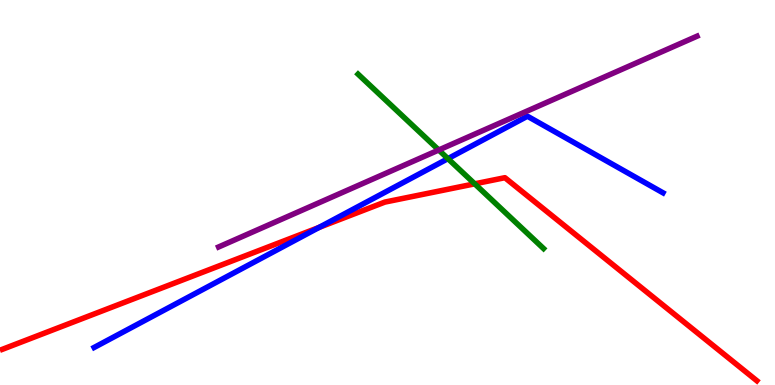[{'lines': ['blue', 'red'], 'intersections': [{'x': 4.12, 'y': 4.09}]}, {'lines': ['green', 'red'], 'intersections': [{'x': 6.13, 'y': 5.23}]}, {'lines': ['purple', 'red'], 'intersections': []}, {'lines': ['blue', 'green'], 'intersections': [{'x': 5.78, 'y': 5.88}]}, {'lines': ['blue', 'purple'], 'intersections': []}, {'lines': ['green', 'purple'], 'intersections': [{'x': 5.66, 'y': 6.1}]}]